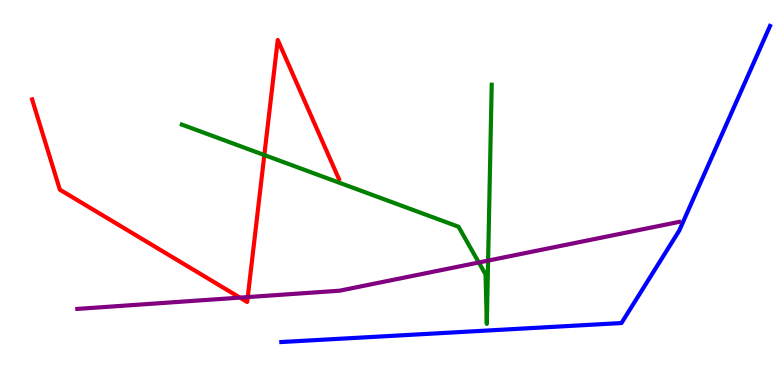[{'lines': ['blue', 'red'], 'intersections': []}, {'lines': ['green', 'red'], 'intersections': [{'x': 3.41, 'y': 5.97}]}, {'lines': ['purple', 'red'], 'intersections': [{'x': 3.1, 'y': 2.27}, {'x': 3.2, 'y': 2.28}]}, {'lines': ['blue', 'green'], 'intersections': []}, {'lines': ['blue', 'purple'], 'intersections': []}, {'lines': ['green', 'purple'], 'intersections': [{'x': 6.18, 'y': 3.18}, {'x': 6.3, 'y': 3.23}]}]